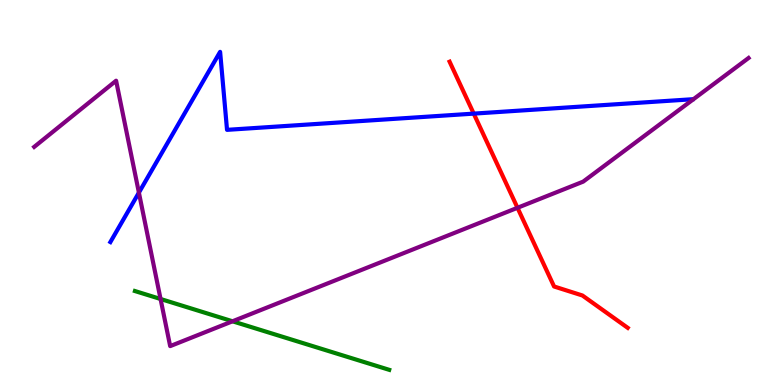[{'lines': ['blue', 'red'], 'intersections': [{'x': 6.11, 'y': 7.05}]}, {'lines': ['green', 'red'], 'intersections': []}, {'lines': ['purple', 'red'], 'intersections': [{'x': 6.68, 'y': 4.6}]}, {'lines': ['blue', 'green'], 'intersections': []}, {'lines': ['blue', 'purple'], 'intersections': [{'x': 1.79, 'y': 5.0}]}, {'lines': ['green', 'purple'], 'intersections': [{'x': 2.07, 'y': 2.23}, {'x': 3.0, 'y': 1.65}]}]